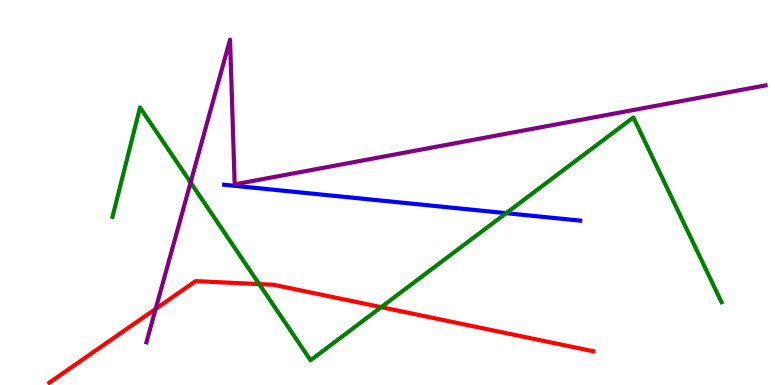[{'lines': ['blue', 'red'], 'intersections': []}, {'lines': ['green', 'red'], 'intersections': [{'x': 3.34, 'y': 2.62}, {'x': 4.92, 'y': 2.02}]}, {'lines': ['purple', 'red'], 'intersections': [{'x': 2.01, 'y': 1.98}]}, {'lines': ['blue', 'green'], 'intersections': [{'x': 6.53, 'y': 4.46}]}, {'lines': ['blue', 'purple'], 'intersections': []}, {'lines': ['green', 'purple'], 'intersections': [{'x': 2.46, 'y': 5.26}]}]